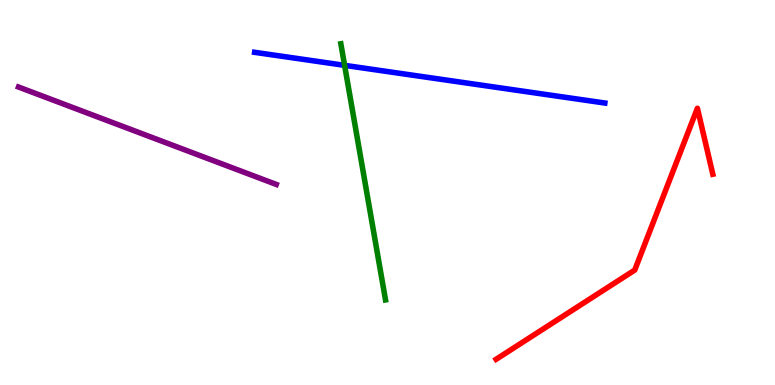[{'lines': ['blue', 'red'], 'intersections': []}, {'lines': ['green', 'red'], 'intersections': []}, {'lines': ['purple', 'red'], 'intersections': []}, {'lines': ['blue', 'green'], 'intersections': [{'x': 4.45, 'y': 8.3}]}, {'lines': ['blue', 'purple'], 'intersections': []}, {'lines': ['green', 'purple'], 'intersections': []}]